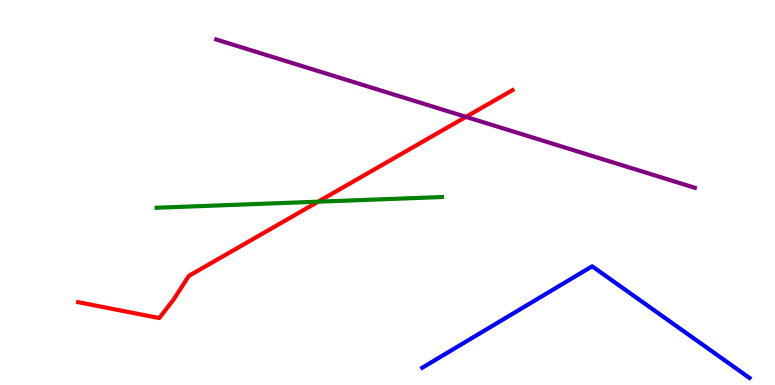[{'lines': ['blue', 'red'], 'intersections': []}, {'lines': ['green', 'red'], 'intersections': [{'x': 4.11, 'y': 4.76}]}, {'lines': ['purple', 'red'], 'intersections': [{'x': 6.01, 'y': 6.96}]}, {'lines': ['blue', 'green'], 'intersections': []}, {'lines': ['blue', 'purple'], 'intersections': []}, {'lines': ['green', 'purple'], 'intersections': []}]